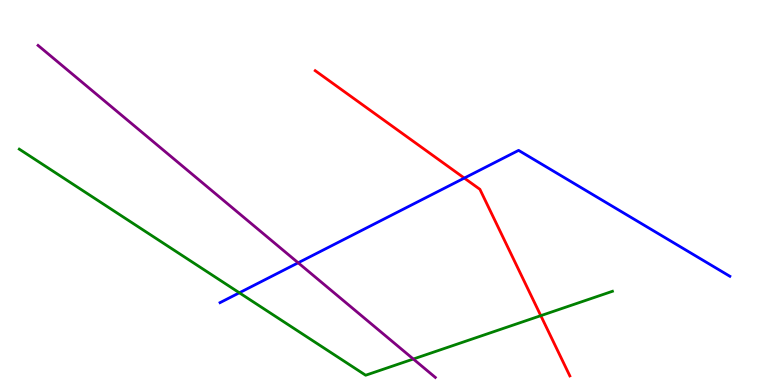[{'lines': ['blue', 'red'], 'intersections': [{'x': 5.99, 'y': 5.37}]}, {'lines': ['green', 'red'], 'intersections': [{'x': 6.98, 'y': 1.8}]}, {'lines': ['purple', 'red'], 'intersections': []}, {'lines': ['blue', 'green'], 'intersections': [{'x': 3.09, 'y': 2.39}]}, {'lines': ['blue', 'purple'], 'intersections': [{'x': 3.85, 'y': 3.17}]}, {'lines': ['green', 'purple'], 'intersections': [{'x': 5.33, 'y': 0.675}]}]